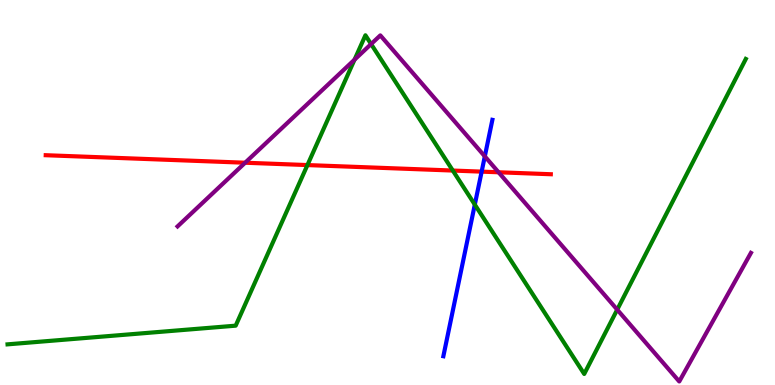[{'lines': ['blue', 'red'], 'intersections': [{'x': 6.21, 'y': 5.54}]}, {'lines': ['green', 'red'], 'intersections': [{'x': 3.97, 'y': 5.71}, {'x': 5.84, 'y': 5.57}]}, {'lines': ['purple', 'red'], 'intersections': [{'x': 3.16, 'y': 5.77}, {'x': 6.43, 'y': 5.53}]}, {'lines': ['blue', 'green'], 'intersections': [{'x': 6.13, 'y': 4.69}]}, {'lines': ['blue', 'purple'], 'intersections': [{'x': 6.26, 'y': 5.94}]}, {'lines': ['green', 'purple'], 'intersections': [{'x': 4.57, 'y': 8.45}, {'x': 4.79, 'y': 8.86}, {'x': 7.96, 'y': 1.96}]}]